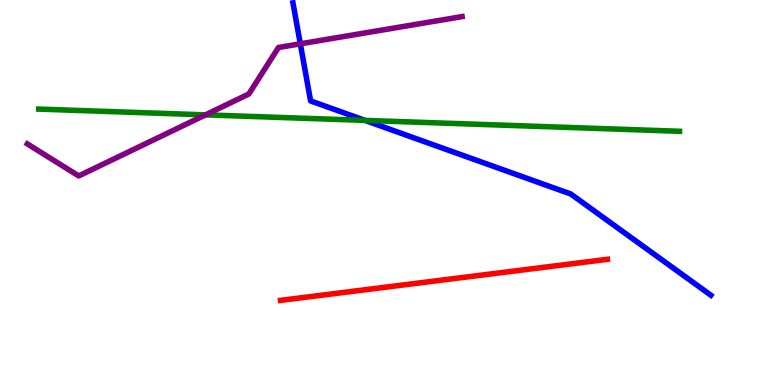[{'lines': ['blue', 'red'], 'intersections': []}, {'lines': ['green', 'red'], 'intersections': []}, {'lines': ['purple', 'red'], 'intersections': []}, {'lines': ['blue', 'green'], 'intersections': [{'x': 4.71, 'y': 6.87}]}, {'lines': ['blue', 'purple'], 'intersections': [{'x': 3.88, 'y': 8.86}]}, {'lines': ['green', 'purple'], 'intersections': [{'x': 2.65, 'y': 7.02}]}]